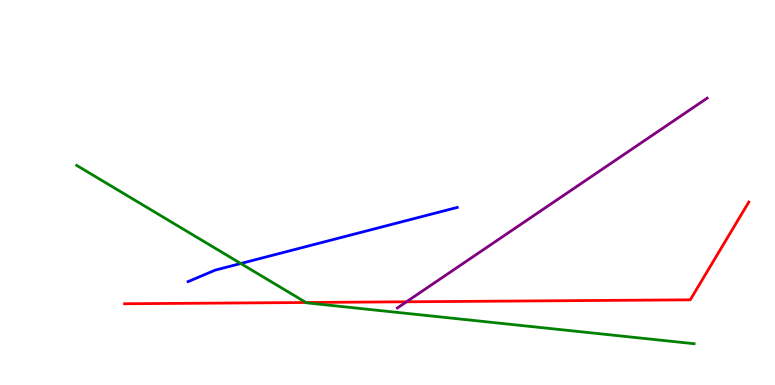[{'lines': ['blue', 'red'], 'intersections': []}, {'lines': ['green', 'red'], 'intersections': [{'x': 3.95, 'y': 2.14}]}, {'lines': ['purple', 'red'], 'intersections': [{'x': 5.24, 'y': 2.16}]}, {'lines': ['blue', 'green'], 'intersections': [{'x': 3.11, 'y': 3.16}]}, {'lines': ['blue', 'purple'], 'intersections': []}, {'lines': ['green', 'purple'], 'intersections': []}]